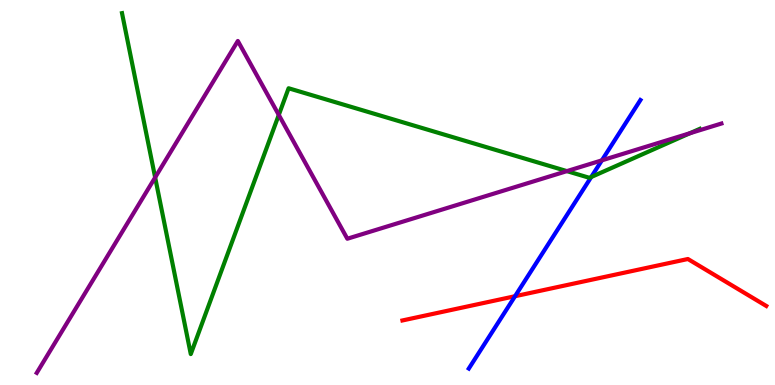[{'lines': ['blue', 'red'], 'intersections': [{'x': 6.65, 'y': 2.31}]}, {'lines': ['green', 'red'], 'intersections': []}, {'lines': ['purple', 'red'], 'intersections': []}, {'lines': ['blue', 'green'], 'intersections': [{'x': 7.63, 'y': 5.4}]}, {'lines': ['blue', 'purple'], 'intersections': [{'x': 7.77, 'y': 5.84}]}, {'lines': ['green', 'purple'], 'intersections': [{'x': 2.0, 'y': 5.39}, {'x': 3.6, 'y': 7.01}, {'x': 7.31, 'y': 5.56}, {'x': 8.9, 'y': 6.54}]}]